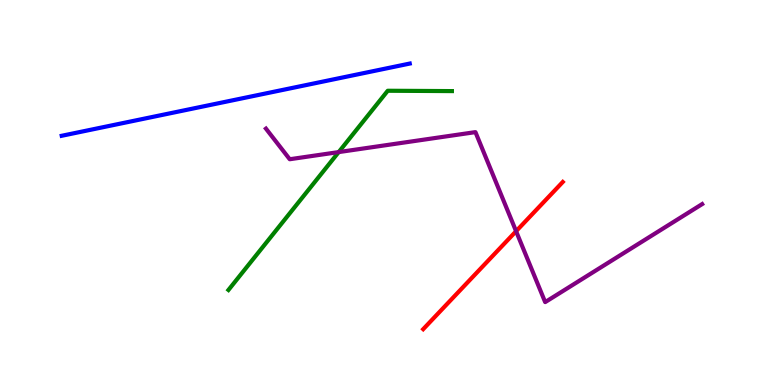[{'lines': ['blue', 'red'], 'intersections': []}, {'lines': ['green', 'red'], 'intersections': []}, {'lines': ['purple', 'red'], 'intersections': [{'x': 6.66, 'y': 3.99}]}, {'lines': ['blue', 'green'], 'intersections': []}, {'lines': ['blue', 'purple'], 'intersections': []}, {'lines': ['green', 'purple'], 'intersections': [{'x': 4.37, 'y': 6.05}]}]